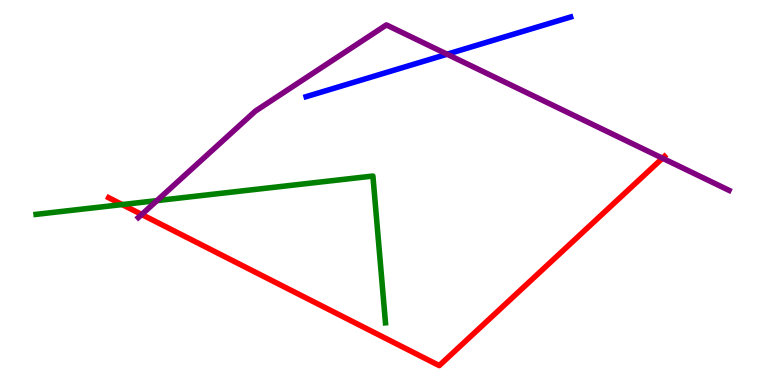[{'lines': ['blue', 'red'], 'intersections': []}, {'lines': ['green', 'red'], 'intersections': [{'x': 1.58, 'y': 4.69}]}, {'lines': ['purple', 'red'], 'intersections': [{'x': 1.83, 'y': 4.43}, {'x': 8.55, 'y': 5.89}]}, {'lines': ['blue', 'green'], 'intersections': []}, {'lines': ['blue', 'purple'], 'intersections': [{'x': 5.77, 'y': 8.59}]}, {'lines': ['green', 'purple'], 'intersections': [{'x': 2.03, 'y': 4.79}]}]